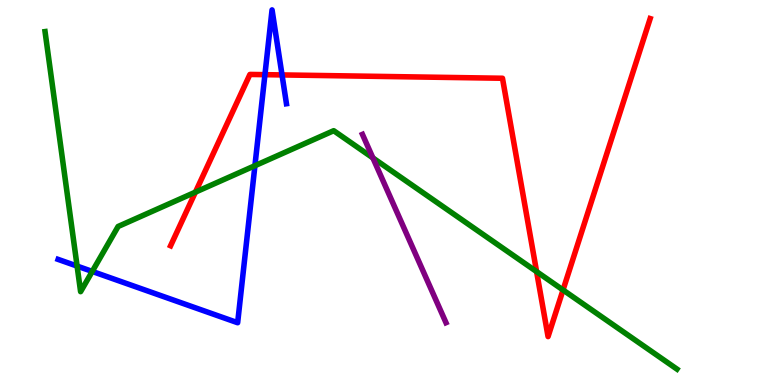[{'lines': ['blue', 'red'], 'intersections': [{'x': 3.42, 'y': 8.06}, {'x': 3.64, 'y': 8.05}]}, {'lines': ['green', 'red'], 'intersections': [{'x': 2.52, 'y': 5.01}, {'x': 6.92, 'y': 2.94}, {'x': 7.26, 'y': 2.47}]}, {'lines': ['purple', 'red'], 'intersections': []}, {'lines': ['blue', 'green'], 'intersections': [{'x': 0.995, 'y': 3.09}, {'x': 1.19, 'y': 2.95}, {'x': 3.29, 'y': 5.7}]}, {'lines': ['blue', 'purple'], 'intersections': []}, {'lines': ['green', 'purple'], 'intersections': [{'x': 4.81, 'y': 5.9}]}]